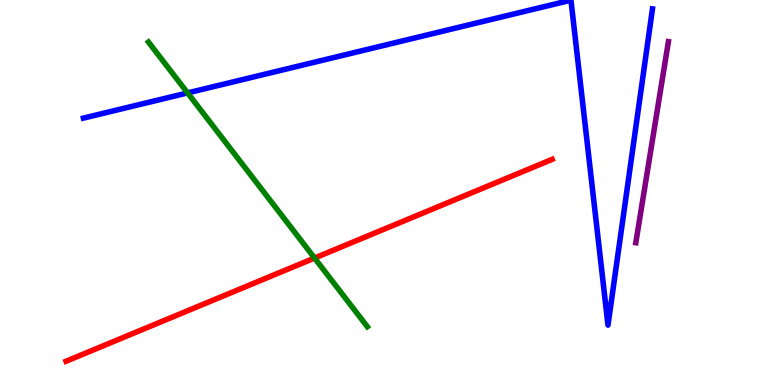[{'lines': ['blue', 'red'], 'intersections': []}, {'lines': ['green', 'red'], 'intersections': [{'x': 4.06, 'y': 3.3}]}, {'lines': ['purple', 'red'], 'intersections': []}, {'lines': ['blue', 'green'], 'intersections': [{'x': 2.42, 'y': 7.59}]}, {'lines': ['blue', 'purple'], 'intersections': []}, {'lines': ['green', 'purple'], 'intersections': []}]